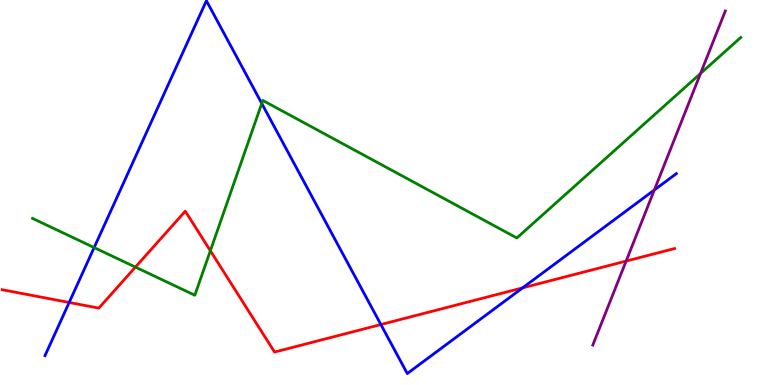[{'lines': ['blue', 'red'], 'intersections': [{'x': 0.893, 'y': 2.14}, {'x': 4.91, 'y': 1.57}, {'x': 6.74, 'y': 2.52}]}, {'lines': ['green', 'red'], 'intersections': [{'x': 1.75, 'y': 3.06}, {'x': 2.71, 'y': 3.49}]}, {'lines': ['purple', 'red'], 'intersections': [{'x': 8.08, 'y': 3.22}]}, {'lines': ['blue', 'green'], 'intersections': [{'x': 1.21, 'y': 3.57}, {'x': 3.38, 'y': 7.31}]}, {'lines': ['blue', 'purple'], 'intersections': [{'x': 8.44, 'y': 5.06}]}, {'lines': ['green', 'purple'], 'intersections': [{'x': 9.04, 'y': 8.09}]}]